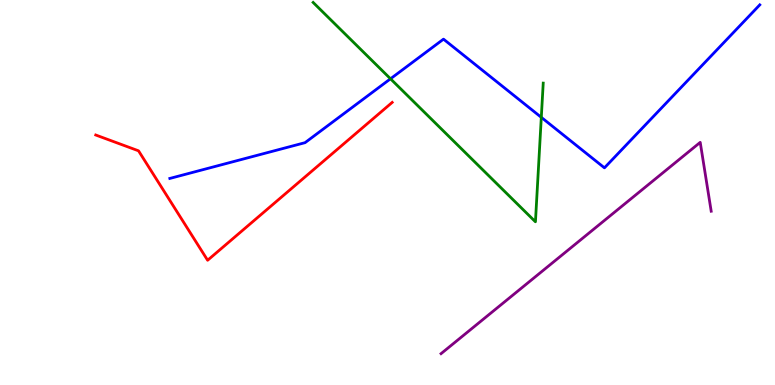[{'lines': ['blue', 'red'], 'intersections': []}, {'lines': ['green', 'red'], 'intersections': []}, {'lines': ['purple', 'red'], 'intersections': []}, {'lines': ['blue', 'green'], 'intersections': [{'x': 5.04, 'y': 7.95}, {'x': 6.98, 'y': 6.95}]}, {'lines': ['blue', 'purple'], 'intersections': []}, {'lines': ['green', 'purple'], 'intersections': []}]